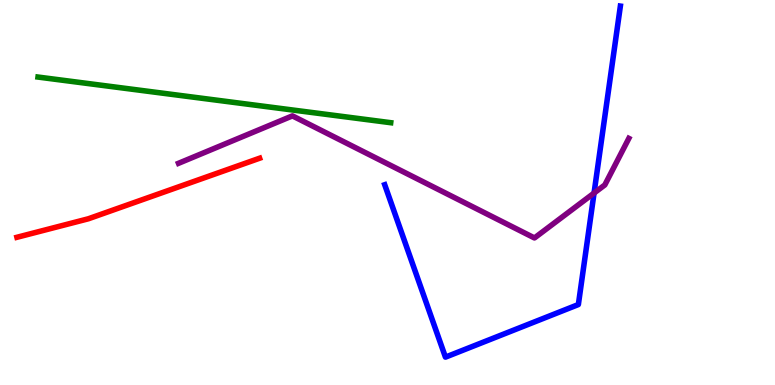[{'lines': ['blue', 'red'], 'intersections': []}, {'lines': ['green', 'red'], 'intersections': []}, {'lines': ['purple', 'red'], 'intersections': []}, {'lines': ['blue', 'green'], 'intersections': []}, {'lines': ['blue', 'purple'], 'intersections': [{'x': 7.67, 'y': 4.99}]}, {'lines': ['green', 'purple'], 'intersections': []}]